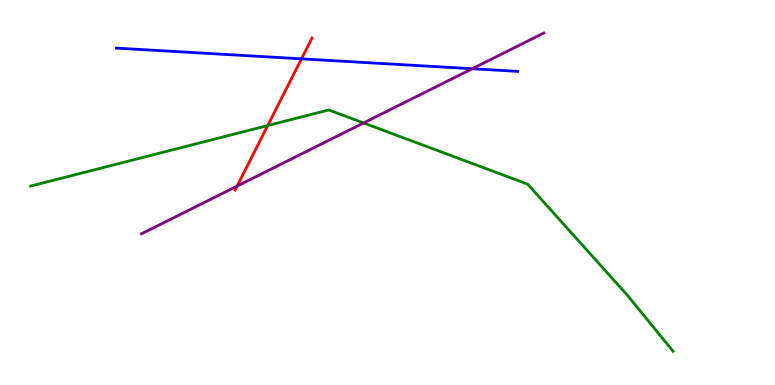[{'lines': ['blue', 'red'], 'intersections': [{'x': 3.89, 'y': 8.47}]}, {'lines': ['green', 'red'], 'intersections': [{'x': 3.45, 'y': 6.74}]}, {'lines': ['purple', 'red'], 'intersections': [{'x': 3.06, 'y': 5.17}]}, {'lines': ['blue', 'green'], 'intersections': []}, {'lines': ['blue', 'purple'], 'intersections': [{'x': 6.09, 'y': 8.21}]}, {'lines': ['green', 'purple'], 'intersections': [{'x': 4.69, 'y': 6.81}]}]